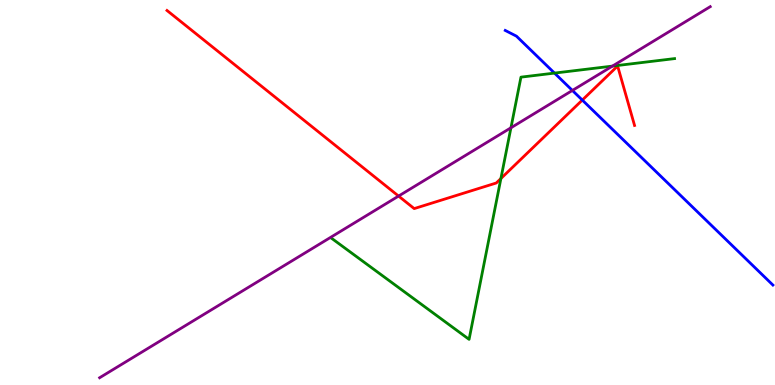[{'lines': ['blue', 'red'], 'intersections': [{'x': 7.51, 'y': 7.4}]}, {'lines': ['green', 'red'], 'intersections': [{'x': 6.46, 'y': 5.36}]}, {'lines': ['purple', 'red'], 'intersections': [{'x': 5.14, 'y': 4.91}]}, {'lines': ['blue', 'green'], 'intersections': [{'x': 7.15, 'y': 8.1}]}, {'lines': ['blue', 'purple'], 'intersections': [{'x': 7.39, 'y': 7.65}]}, {'lines': ['green', 'purple'], 'intersections': [{'x': 6.59, 'y': 6.68}, {'x': 7.9, 'y': 8.28}]}]